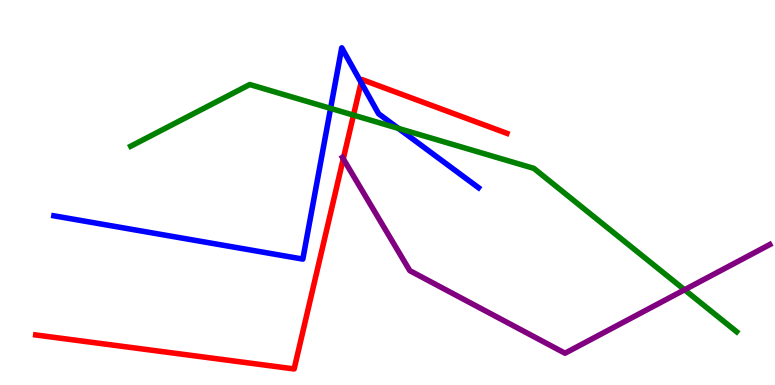[{'lines': ['blue', 'red'], 'intersections': [{'x': 4.66, 'y': 7.86}]}, {'lines': ['green', 'red'], 'intersections': [{'x': 4.56, 'y': 7.01}]}, {'lines': ['purple', 'red'], 'intersections': [{'x': 4.43, 'y': 5.87}]}, {'lines': ['blue', 'green'], 'intersections': [{'x': 4.27, 'y': 7.18}, {'x': 5.14, 'y': 6.67}]}, {'lines': ['blue', 'purple'], 'intersections': []}, {'lines': ['green', 'purple'], 'intersections': [{'x': 8.83, 'y': 2.47}]}]